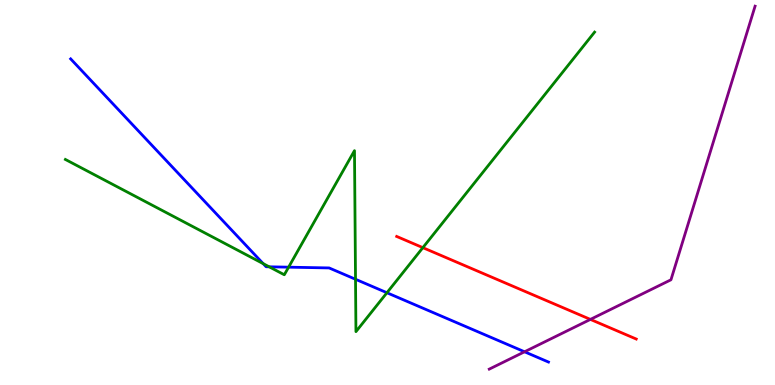[{'lines': ['blue', 'red'], 'intersections': []}, {'lines': ['green', 'red'], 'intersections': [{'x': 5.46, 'y': 3.57}]}, {'lines': ['purple', 'red'], 'intersections': [{'x': 7.62, 'y': 1.7}]}, {'lines': ['blue', 'green'], 'intersections': [{'x': 3.4, 'y': 3.15}, {'x': 3.47, 'y': 3.07}, {'x': 3.72, 'y': 3.06}, {'x': 4.59, 'y': 2.75}, {'x': 4.99, 'y': 2.4}]}, {'lines': ['blue', 'purple'], 'intersections': [{'x': 6.77, 'y': 0.863}]}, {'lines': ['green', 'purple'], 'intersections': []}]